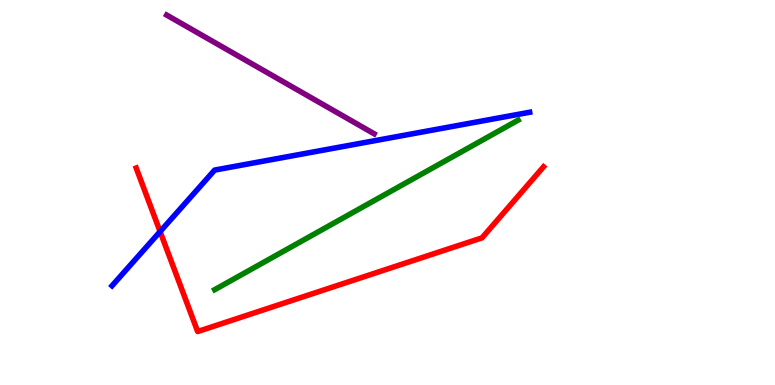[{'lines': ['blue', 'red'], 'intersections': [{'x': 2.07, 'y': 3.98}]}, {'lines': ['green', 'red'], 'intersections': []}, {'lines': ['purple', 'red'], 'intersections': []}, {'lines': ['blue', 'green'], 'intersections': []}, {'lines': ['blue', 'purple'], 'intersections': []}, {'lines': ['green', 'purple'], 'intersections': []}]